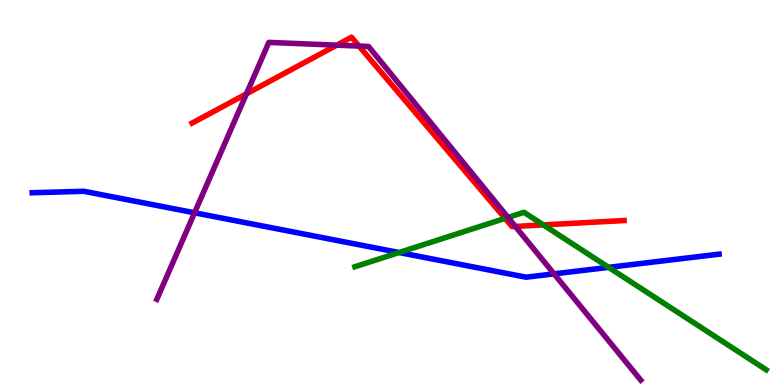[{'lines': ['blue', 'red'], 'intersections': []}, {'lines': ['green', 'red'], 'intersections': [{'x': 6.52, 'y': 4.33}, {'x': 7.01, 'y': 4.16}]}, {'lines': ['purple', 'red'], 'intersections': [{'x': 3.18, 'y': 7.56}, {'x': 4.34, 'y': 8.83}, {'x': 4.63, 'y': 8.8}, {'x': 6.65, 'y': 4.12}]}, {'lines': ['blue', 'green'], 'intersections': [{'x': 5.15, 'y': 3.44}, {'x': 7.85, 'y': 3.06}]}, {'lines': ['blue', 'purple'], 'intersections': [{'x': 2.51, 'y': 4.47}, {'x': 7.15, 'y': 2.89}]}, {'lines': ['green', 'purple'], 'intersections': [{'x': 6.56, 'y': 4.35}]}]